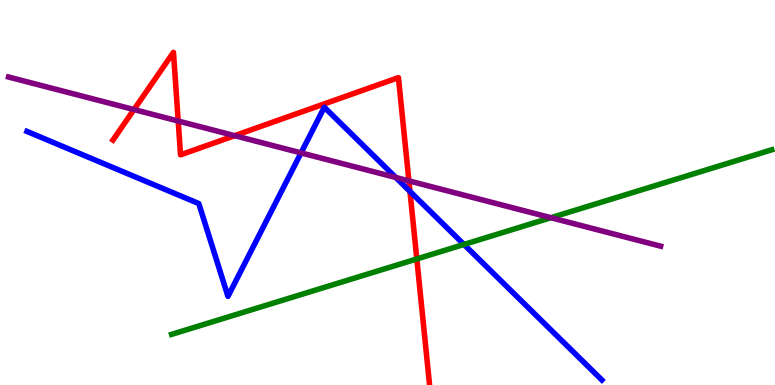[{'lines': ['blue', 'red'], 'intersections': [{'x': 5.29, 'y': 5.03}]}, {'lines': ['green', 'red'], 'intersections': [{'x': 5.38, 'y': 3.27}]}, {'lines': ['purple', 'red'], 'intersections': [{'x': 1.73, 'y': 7.15}, {'x': 2.3, 'y': 6.86}, {'x': 3.03, 'y': 6.48}, {'x': 5.28, 'y': 5.3}]}, {'lines': ['blue', 'green'], 'intersections': [{'x': 5.99, 'y': 3.65}]}, {'lines': ['blue', 'purple'], 'intersections': [{'x': 3.88, 'y': 6.03}, {'x': 5.11, 'y': 5.39}]}, {'lines': ['green', 'purple'], 'intersections': [{'x': 7.11, 'y': 4.35}]}]